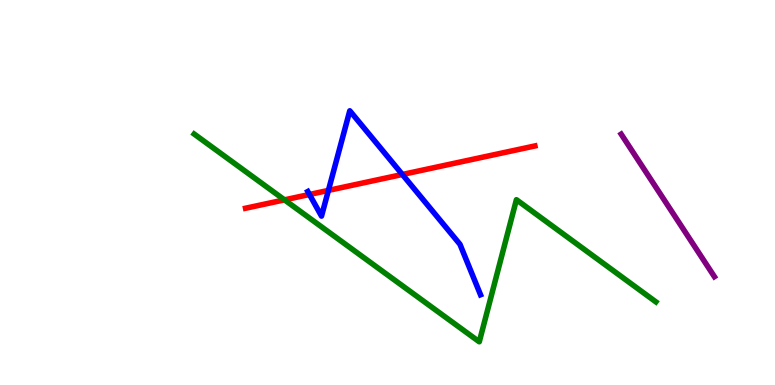[{'lines': ['blue', 'red'], 'intersections': [{'x': 3.99, 'y': 4.95}, {'x': 4.24, 'y': 5.05}, {'x': 5.19, 'y': 5.47}]}, {'lines': ['green', 'red'], 'intersections': [{'x': 3.67, 'y': 4.81}]}, {'lines': ['purple', 'red'], 'intersections': []}, {'lines': ['blue', 'green'], 'intersections': []}, {'lines': ['blue', 'purple'], 'intersections': []}, {'lines': ['green', 'purple'], 'intersections': []}]